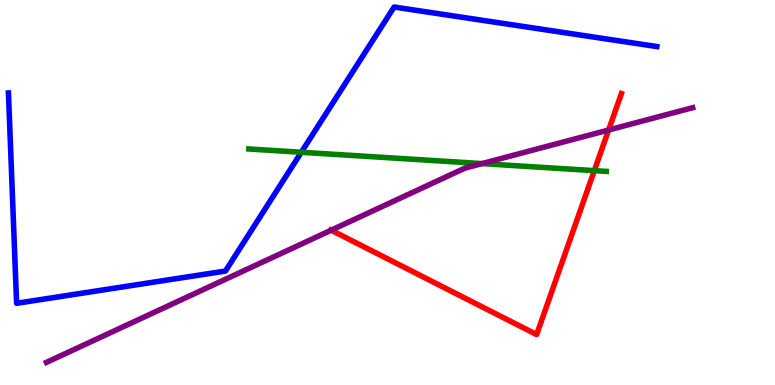[{'lines': ['blue', 'red'], 'intersections': []}, {'lines': ['green', 'red'], 'intersections': [{'x': 7.67, 'y': 5.57}]}, {'lines': ['purple', 'red'], 'intersections': [{'x': 4.27, 'y': 4.02}, {'x': 7.85, 'y': 6.62}]}, {'lines': ['blue', 'green'], 'intersections': [{'x': 3.89, 'y': 6.05}]}, {'lines': ['blue', 'purple'], 'intersections': []}, {'lines': ['green', 'purple'], 'intersections': [{'x': 6.22, 'y': 5.75}]}]